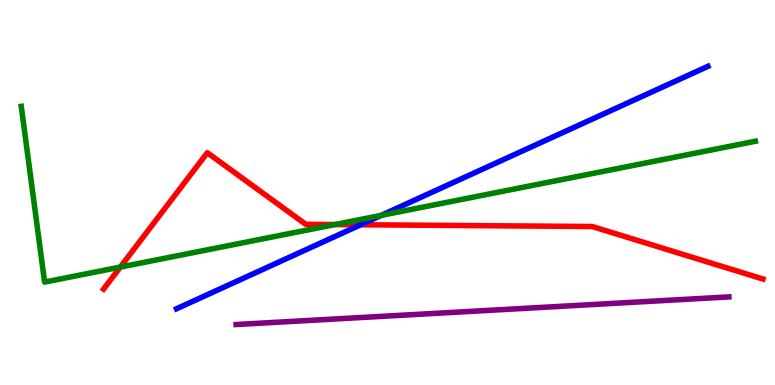[{'lines': ['blue', 'red'], 'intersections': [{'x': 4.65, 'y': 4.16}]}, {'lines': ['green', 'red'], 'intersections': [{'x': 1.55, 'y': 3.06}, {'x': 4.32, 'y': 4.17}]}, {'lines': ['purple', 'red'], 'intersections': []}, {'lines': ['blue', 'green'], 'intersections': [{'x': 4.92, 'y': 4.41}]}, {'lines': ['blue', 'purple'], 'intersections': []}, {'lines': ['green', 'purple'], 'intersections': []}]